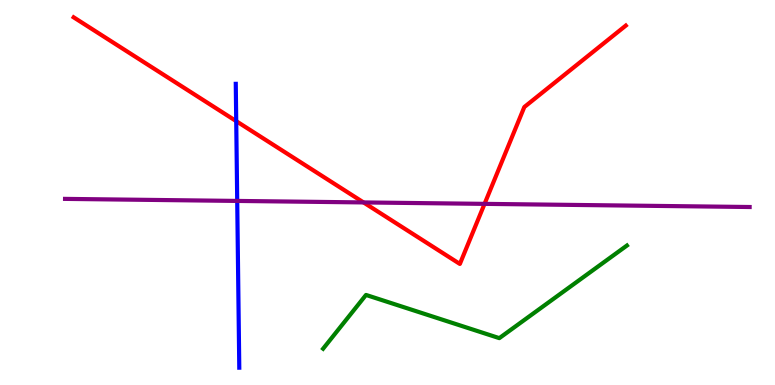[{'lines': ['blue', 'red'], 'intersections': [{'x': 3.05, 'y': 6.85}]}, {'lines': ['green', 'red'], 'intersections': []}, {'lines': ['purple', 'red'], 'intersections': [{'x': 4.69, 'y': 4.74}, {'x': 6.25, 'y': 4.7}]}, {'lines': ['blue', 'green'], 'intersections': []}, {'lines': ['blue', 'purple'], 'intersections': [{'x': 3.06, 'y': 4.78}]}, {'lines': ['green', 'purple'], 'intersections': []}]